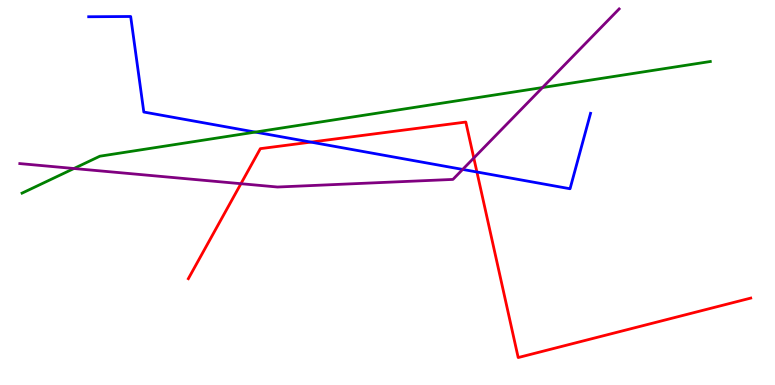[{'lines': ['blue', 'red'], 'intersections': [{'x': 4.01, 'y': 6.31}, {'x': 6.15, 'y': 5.53}]}, {'lines': ['green', 'red'], 'intersections': []}, {'lines': ['purple', 'red'], 'intersections': [{'x': 3.11, 'y': 5.23}, {'x': 6.11, 'y': 5.9}]}, {'lines': ['blue', 'green'], 'intersections': [{'x': 3.29, 'y': 6.57}]}, {'lines': ['blue', 'purple'], 'intersections': [{'x': 5.97, 'y': 5.6}]}, {'lines': ['green', 'purple'], 'intersections': [{'x': 0.954, 'y': 5.62}, {'x': 7.0, 'y': 7.73}]}]